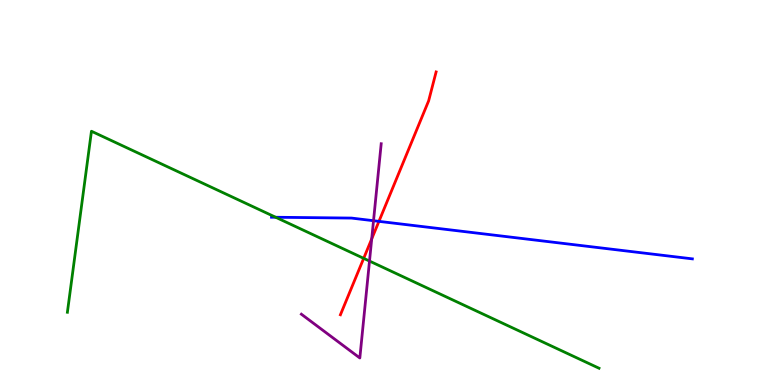[{'lines': ['blue', 'red'], 'intersections': [{'x': 4.89, 'y': 4.25}]}, {'lines': ['green', 'red'], 'intersections': [{'x': 4.69, 'y': 3.29}]}, {'lines': ['purple', 'red'], 'intersections': [{'x': 4.8, 'y': 3.8}]}, {'lines': ['blue', 'green'], 'intersections': [{'x': 3.56, 'y': 4.36}]}, {'lines': ['blue', 'purple'], 'intersections': [{'x': 4.82, 'y': 4.27}]}, {'lines': ['green', 'purple'], 'intersections': [{'x': 4.77, 'y': 3.22}]}]